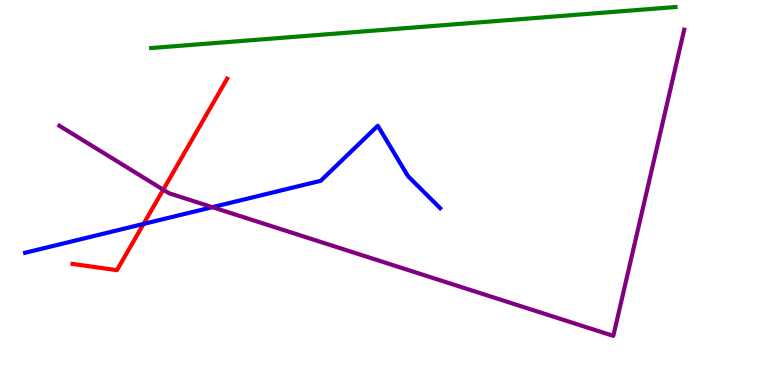[{'lines': ['blue', 'red'], 'intersections': [{'x': 1.85, 'y': 4.18}]}, {'lines': ['green', 'red'], 'intersections': []}, {'lines': ['purple', 'red'], 'intersections': [{'x': 2.11, 'y': 5.07}]}, {'lines': ['blue', 'green'], 'intersections': []}, {'lines': ['blue', 'purple'], 'intersections': [{'x': 2.74, 'y': 4.62}]}, {'lines': ['green', 'purple'], 'intersections': []}]